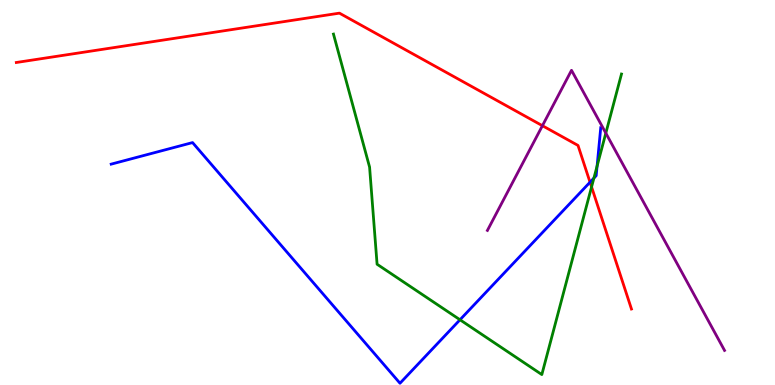[{'lines': ['blue', 'red'], 'intersections': [{'x': 7.61, 'y': 5.27}]}, {'lines': ['green', 'red'], 'intersections': [{'x': 7.63, 'y': 5.14}]}, {'lines': ['purple', 'red'], 'intersections': [{'x': 7.0, 'y': 6.73}]}, {'lines': ['blue', 'green'], 'intersections': [{'x': 5.94, 'y': 1.69}, {'x': 7.66, 'y': 5.37}, {'x': 7.7, 'y': 5.69}]}, {'lines': ['blue', 'purple'], 'intersections': []}, {'lines': ['green', 'purple'], 'intersections': [{'x': 7.82, 'y': 6.54}]}]